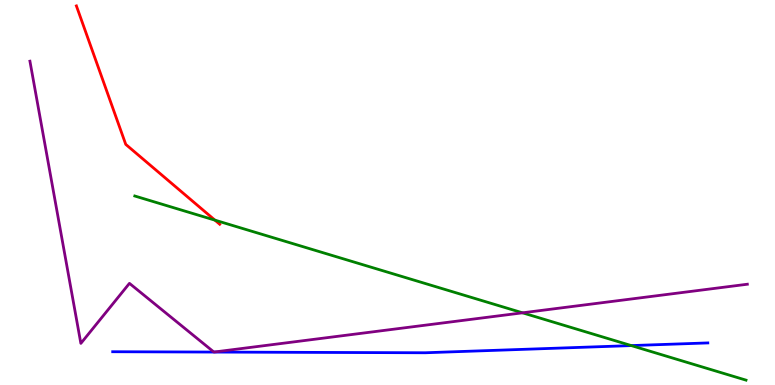[{'lines': ['blue', 'red'], 'intersections': []}, {'lines': ['green', 'red'], 'intersections': [{'x': 2.77, 'y': 4.28}]}, {'lines': ['purple', 'red'], 'intersections': []}, {'lines': ['blue', 'green'], 'intersections': [{'x': 8.15, 'y': 1.02}]}, {'lines': ['blue', 'purple'], 'intersections': []}, {'lines': ['green', 'purple'], 'intersections': [{'x': 6.74, 'y': 1.87}]}]